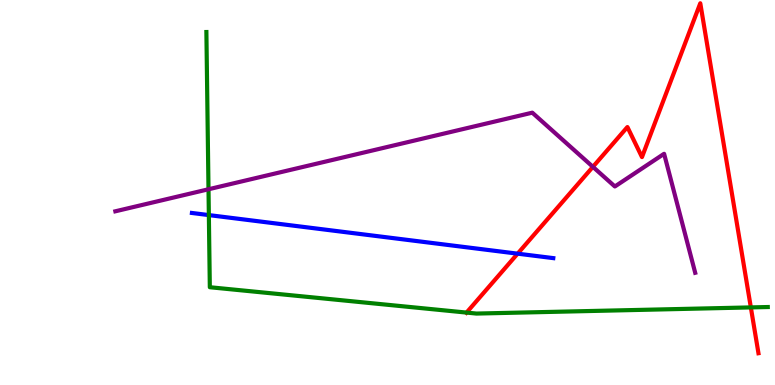[{'lines': ['blue', 'red'], 'intersections': [{'x': 6.68, 'y': 3.41}]}, {'lines': ['green', 'red'], 'intersections': [{'x': 6.02, 'y': 1.88}, {'x': 9.69, 'y': 2.02}]}, {'lines': ['purple', 'red'], 'intersections': [{'x': 7.65, 'y': 5.67}]}, {'lines': ['blue', 'green'], 'intersections': [{'x': 2.69, 'y': 4.41}]}, {'lines': ['blue', 'purple'], 'intersections': []}, {'lines': ['green', 'purple'], 'intersections': [{'x': 2.69, 'y': 5.08}]}]